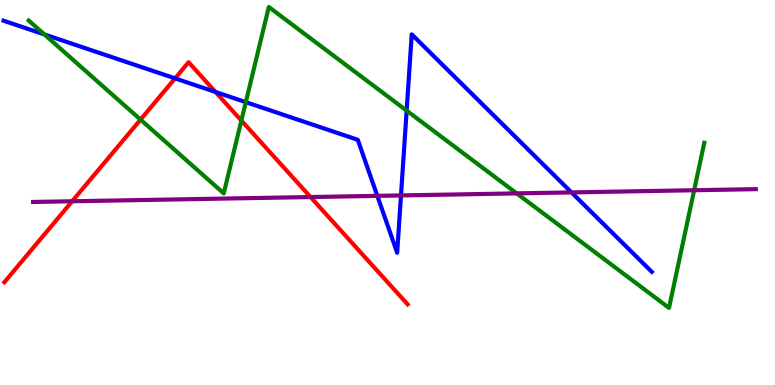[{'lines': ['blue', 'red'], 'intersections': [{'x': 2.26, 'y': 7.96}, {'x': 2.78, 'y': 7.61}]}, {'lines': ['green', 'red'], 'intersections': [{'x': 1.81, 'y': 6.89}, {'x': 3.11, 'y': 6.87}]}, {'lines': ['purple', 'red'], 'intersections': [{'x': 0.931, 'y': 4.77}, {'x': 4.01, 'y': 4.88}]}, {'lines': ['blue', 'green'], 'intersections': [{'x': 0.573, 'y': 9.11}, {'x': 3.17, 'y': 7.35}, {'x': 5.25, 'y': 7.13}]}, {'lines': ['blue', 'purple'], 'intersections': [{'x': 4.87, 'y': 4.91}, {'x': 5.17, 'y': 4.92}, {'x': 7.37, 'y': 5.0}]}, {'lines': ['green', 'purple'], 'intersections': [{'x': 6.67, 'y': 4.98}, {'x': 8.96, 'y': 5.06}]}]